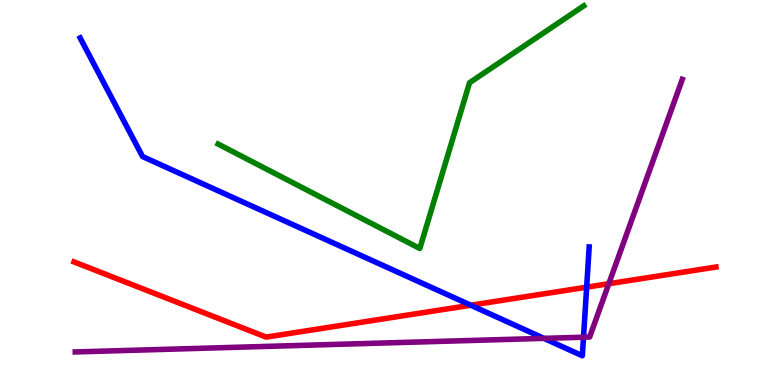[{'lines': ['blue', 'red'], 'intersections': [{'x': 6.07, 'y': 2.07}, {'x': 7.57, 'y': 2.54}]}, {'lines': ['green', 'red'], 'intersections': []}, {'lines': ['purple', 'red'], 'intersections': [{'x': 7.86, 'y': 2.63}]}, {'lines': ['blue', 'green'], 'intersections': []}, {'lines': ['blue', 'purple'], 'intersections': [{'x': 7.02, 'y': 1.21}, {'x': 7.53, 'y': 1.24}]}, {'lines': ['green', 'purple'], 'intersections': []}]